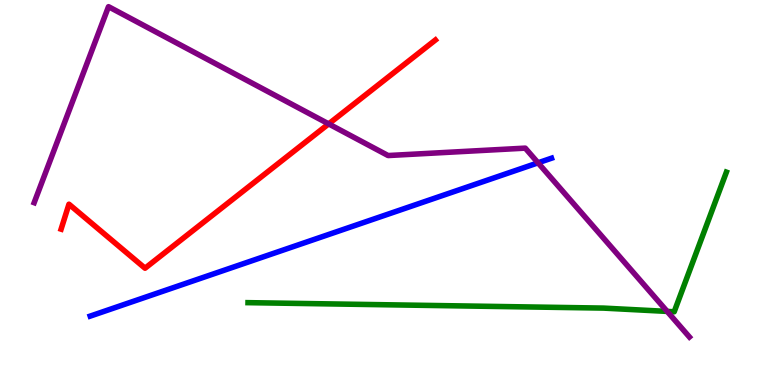[{'lines': ['blue', 'red'], 'intersections': []}, {'lines': ['green', 'red'], 'intersections': []}, {'lines': ['purple', 'red'], 'intersections': [{'x': 4.24, 'y': 6.78}]}, {'lines': ['blue', 'green'], 'intersections': []}, {'lines': ['blue', 'purple'], 'intersections': [{'x': 6.94, 'y': 5.77}]}, {'lines': ['green', 'purple'], 'intersections': [{'x': 8.61, 'y': 1.91}]}]